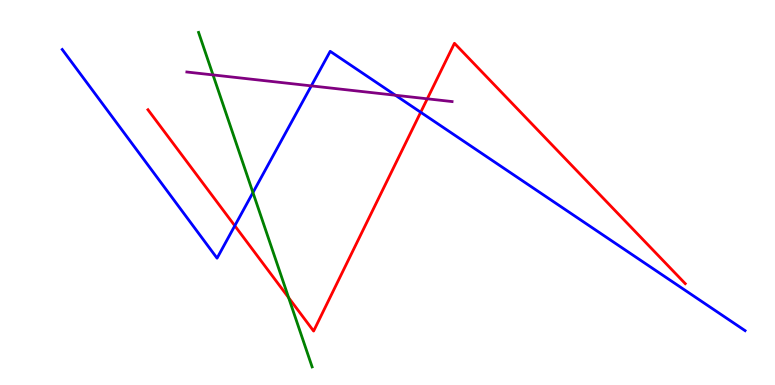[{'lines': ['blue', 'red'], 'intersections': [{'x': 3.03, 'y': 4.14}, {'x': 5.43, 'y': 7.08}]}, {'lines': ['green', 'red'], 'intersections': [{'x': 3.72, 'y': 2.27}]}, {'lines': ['purple', 'red'], 'intersections': [{'x': 5.51, 'y': 7.43}]}, {'lines': ['blue', 'green'], 'intersections': [{'x': 3.26, 'y': 5.0}]}, {'lines': ['blue', 'purple'], 'intersections': [{'x': 4.02, 'y': 7.77}, {'x': 5.1, 'y': 7.53}]}, {'lines': ['green', 'purple'], 'intersections': [{'x': 2.75, 'y': 8.05}]}]